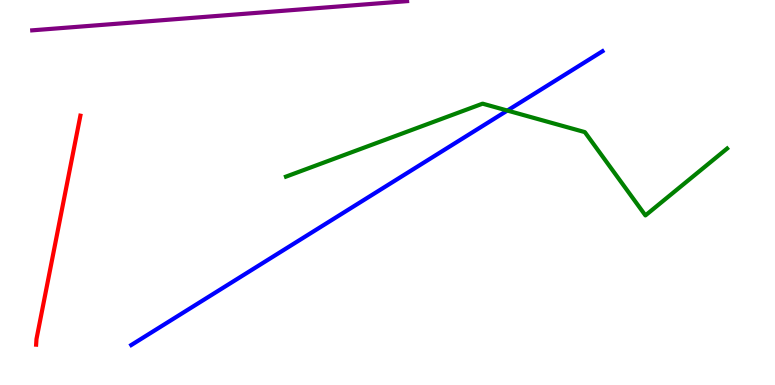[{'lines': ['blue', 'red'], 'intersections': []}, {'lines': ['green', 'red'], 'intersections': []}, {'lines': ['purple', 'red'], 'intersections': []}, {'lines': ['blue', 'green'], 'intersections': [{'x': 6.55, 'y': 7.13}]}, {'lines': ['blue', 'purple'], 'intersections': []}, {'lines': ['green', 'purple'], 'intersections': []}]